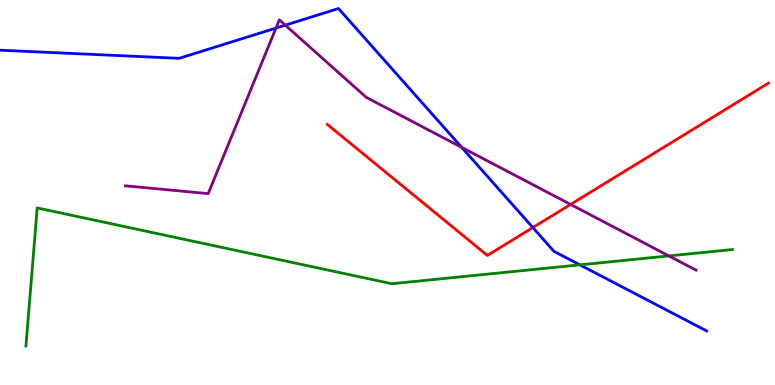[{'lines': ['blue', 'red'], 'intersections': [{'x': 6.88, 'y': 4.09}]}, {'lines': ['green', 'red'], 'intersections': []}, {'lines': ['purple', 'red'], 'intersections': [{'x': 7.36, 'y': 4.69}]}, {'lines': ['blue', 'green'], 'intersections': [{'x': 7.48, 'y': 3.12}]}, {'lines': ['blue', 'purple'], 'intersections': [{'x': 3.56, 'y': 9.27}, {'x': 3.68, 'y': 9.35}, {'x': 5.96, 'y': 6.17}]}, {'lines': ['green', 'purple'], 'intersections': [{'x': 8.63, 'y': 3.35}]}]